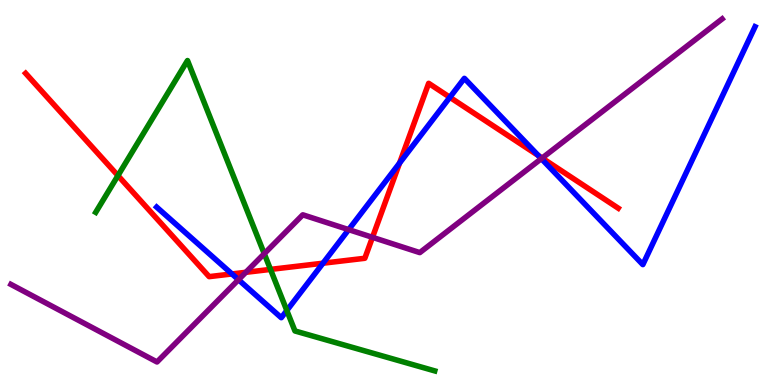[{'lines': ['blue', 'red'], 'intersections': [{'x': 2.99, 'y': 2.88}, {'x': 4.17, 'y': 3.16}, {'x': 5.16, 'y': 5.77}, {'x': 5.8, 'y': 7.47}, {'x': 6.95, 'y': 5.96}]}, {'lines': ['green', 'red'], 'intersections': [{'x': 1.52, 'y': 5.44}, {'x': 3.49, 'y': 3.0}]}, {'lines': ['purple', 'red'], 'intersections': [{'x': 3.17, 'y': 2.93}, {'x': 4.81, 'y': 3.84}, {'x': 7.0, 'y': 5.89}]}, {'lines': ['blue', 'green'], 'intersections': [{'x': 3.7, 'y': 1.94}]}, {'lines': ['blue', 'purple'], 'intersections': [{'x': 3.08, 'y': 2.73}, {'x': 4.5, 'y': 4.04}, {'x': 6.98, 'y': 5.88}]}, {'lines': ['green', 'purple'], 'intersections': [{'x': 3.41, 'y': 3.41}]}]